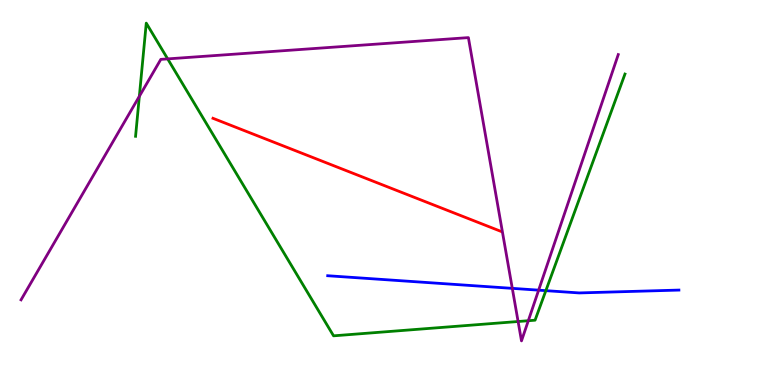[{'lines': ['blue', 'red'], 'intersections': []}, {'lines': ['green', 'red'], 'intersections': []}, {'lines': ['purple', 'red'], 'intersections': []}, {'lines': ['blue', 'green'], 'intersections': [{'x': 7.04, 'y': 2.45}]}, {'lines': ['blue', 'purple'], 'intersections': [{'x': 6.61, 'y': 2.51}, {'x': 6.95, 'y': 2.46}]}, {'lines': ['green', 'purple'], 'intersections': [{'x': 1.8, 'y': 7.5}, {'x': 2.16, 'y': 8.47}, {'x': 6.69, 'y': 1.65}, {'x': 6.82, 'y': 1.67}]}]